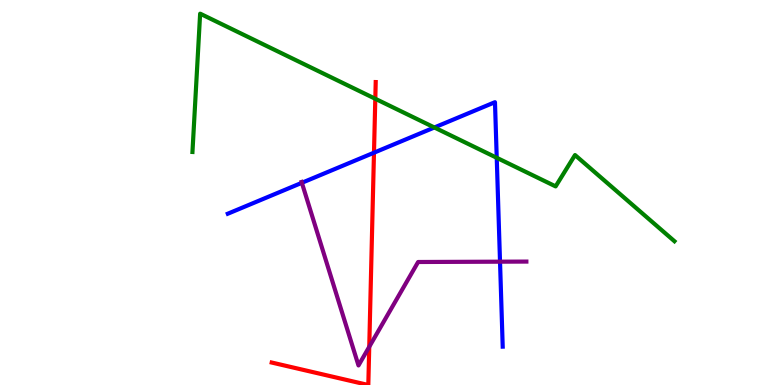[{'lines': ['blue', 'red'], 'intersections': [{'x': 4.83, 'y': 6.03}]}, {'lines': ['green', 'red'], 'intersections': [{'x': 4.84, 'y': 7.43}]}, {'lines': ['purple', 'red'], 'intersections': [{'x': 4.76, 'y': 0.992}]}, {'lines': ['blue', 'green'], 'intersections': [{'x': 5.6, 'y': 6.69}, {'x': 6.41, 'y': 5.9}]}, {'lines': ['blue', 'purple'], 'intersections': [{'x': 3.89, 'y': 5.25}, {'x': 6.45, 'y': 3.2}]}, {'lines': ['green', 'purple'], 'intersections': []}]